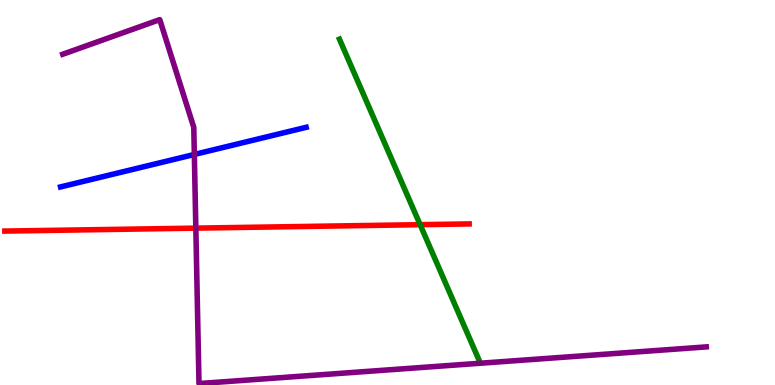[{'lines': ['blue', 'red'], 'intersections': []}, {'lines': ['green', 'red'], 'intersections': [{'x': 5.42, 'y': 4.16}]}, {'lines': ['purple', 'red'], 'intersections': [{'x': 2.53, 'y': 4.07}]}, {'lines': ['blue', 'green'], 'intersections': []}, {'lines': ['blue', 'purple'], 'intersections': [{'x': 2.51, 'y': 5.99}]}, {'lines': ['green', 'purple'], 'intersections': []}]